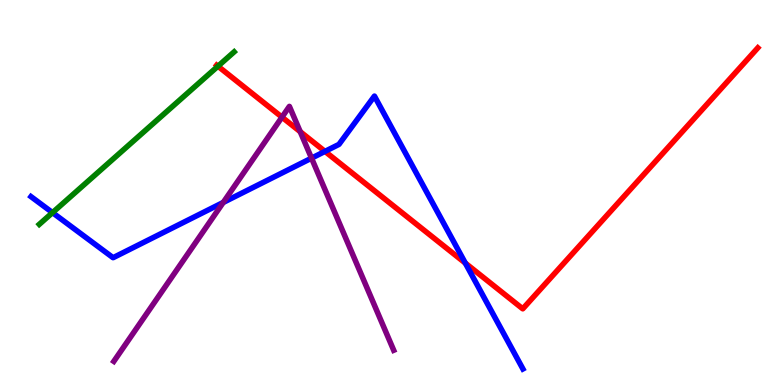[{'lines': ['blue', 'red'], 'intersections': [{'x': 4.19, 'y': 6.07}, {'x': 6.0, 'y': 3.17}]}, {'lines': ['green', 'red'], 'intersections': [{'x': 2.81, 'y': 8.28}]}, {'lines': ['purple', 'red'], 'intersections': [{'x': 3.64, 'y': 6.96}, {'x': 3.87, 'y': 6.58}]}, {'lines': ['blue', 'green'], 'intersections': [{'x': 0.678, 'y': 4.48}]}, {'lines': ['blue', 'purple'], 'intersections': [{'x': 2.88, 'y': 4.74}, {'x': 4.02, 'y': 5.89}]}, {'lines': ['green', 'purple'], 'intersections': []}]